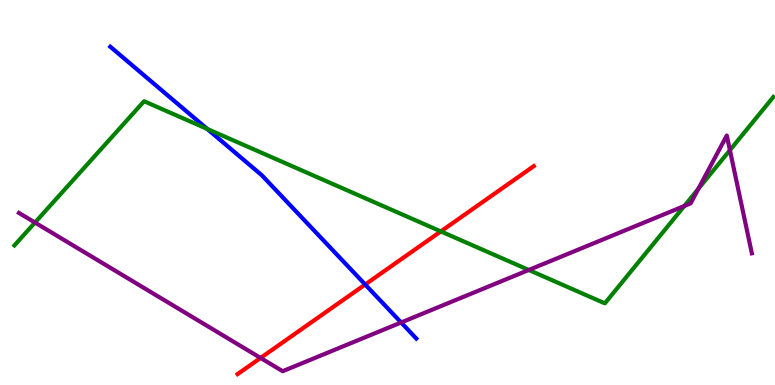[{'lines': ['blue', 'red'], 'intersections': [{'x': 4.71, 'y': 2.61}]}, {'lines': ['green', 'red'], 'intersections': [{'x': 5.69, 'y': 3.99}]}, {'lines': ['purple', 'red'], 'intersections': [{'x': 3.36, 'y': 0.703}]}, {'lines': ['blue', 'green'], 'intersections': [{'x': 2.67, 'y': 6.65}]}, {'lines': ['blue', 'purple'], 'intersections': [{'x': 5.18, 'y': 1.62}]}, {'lines': ['green', 'purple'], 'intersections': [{'x': 0.451, 'y': 4.22}, {'x': 6.82, 'y': 2.99}, {'x': 8.83, 'y': 4.65}, {'x': 9.01, 'y': 5.09}, {'x': 9.42, 'y': 6.1}]}]